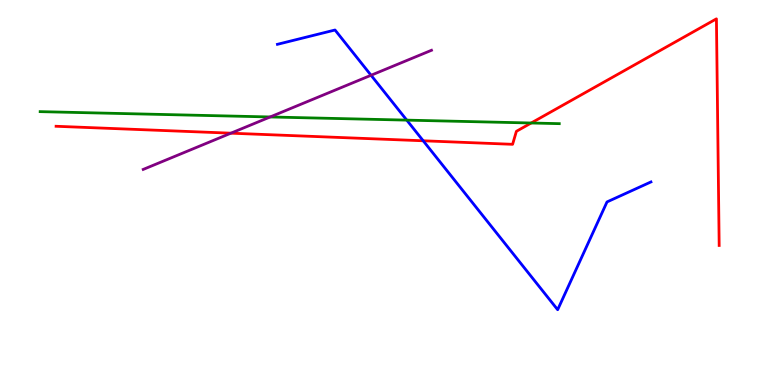[{'lines': ['blue', 'red'], 'intersections': [{'x': 5.46, 'y': 6.34}]}, {'lines': ['green', 'red'], 'intersections': [{'x': 6.85, 'y': 6.81}]}, {'lines': ['purple', 'red'], 'intersections': [{'x': 2.98, 'y': 6.54}]}, {'lines': ['blue', 'green'], 'intersections': [{'x': 5.25, 'y': 6.88}]}, {'lines': ['blue', 'purple'], 'intersections': [{'x': 4.79, 'y': 8.05}]}, {'lines': ['green', 'purple'], 'intersections': [{'x': 3.49, 'y': 6.96}]}]